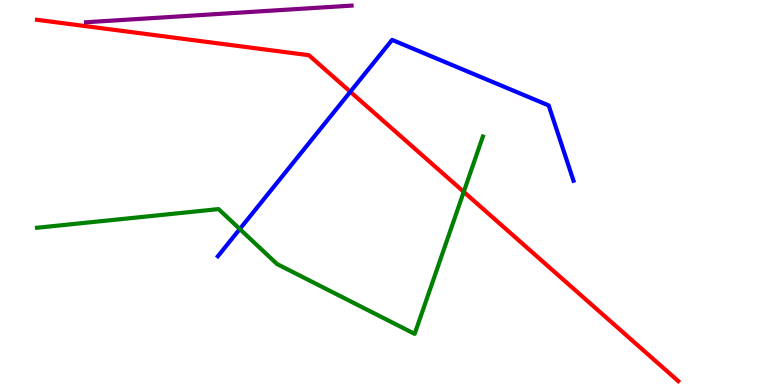[{'lines': ['blue', 'red'], 'intersections': [{'x': 4.52, 'y': 7.62}]}, {'lines': ['green', 'red'], 'intersections': [{'x': 5.98, 'y': 5.02}]}, {'lines': ['purple', 'red'], 'intersections': []}, {'lines': ['blue', 'green'], 'intersections': [{'x': 3.09, 'y': 4.05}]}, {'lines': ['blue', 'purple'], 'intersections': []}, {'lines': ['green', 'purple'], 'intersections': []}]